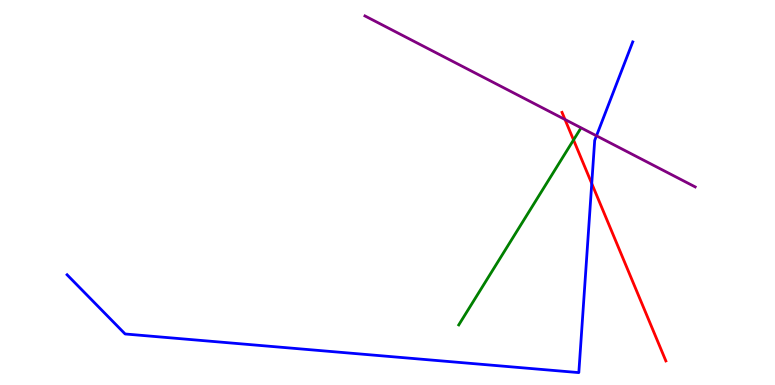[{'lines': ['blue', 'red'], 'intersections': [{'x': 7.64, 'y': 5.23}]}, {'lines': ['green', 'red'], 'intersections': [{'x': 7.4, 'y': 6.37}]}, {'lines': ['purple', 'red'], 'intersections': [{'x': 7.29, 'y': 6.9}]}, {'lines': ['blue', 'green'], 'intersections': []}, {'lines': ['blue', 'purple'], 'intersections': [{'x': 7.7, 'y': 6.47}]}, {'lines': ['green', 'purple'], 'intersections': []}]